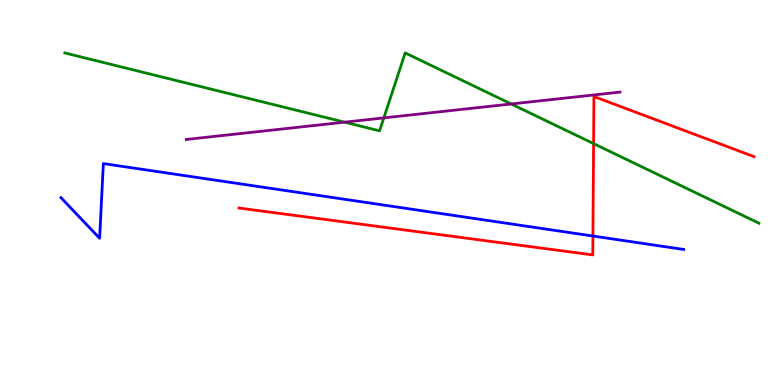[{'lines': ['blue', 'red'], 'intersections': [{'x': 7.65, 'y': 3.87}]}, {'lines': ['green', 'red'], 'intersections': [{'x': 7.66, 'y': 6.27}]}, {'lines': ['purple', 'red'], 'intersections': []}, {'lines': ['blue', 'green'], 'intersections': []}, {'lines': ['blue', 'purple'], 'intersections': []}, {'lines': ['green', 'purple'], 'intersections': [{'x': 4.45, 'y': 6.83}, {'x': 4.95, 'y': 6.94}, {'x': 6.6, 'y': 7.3}]}]